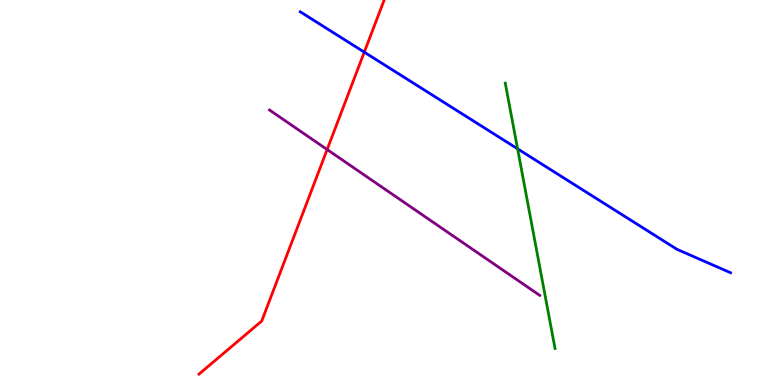[{'lines': ['blue', 'red'], 'intersections': [{'x': 4.7, 'y': 8.65}]}, {'lines': ['green', 'red'], 'intersections': []}, {'lines': ['purple', 'red'], 'intersections': [{'x': 4.22, 'y': 6.12}]}, {'lines': ['blue', 'green'], 'intersections': [{'x': 6.68, 'y': 6.13}]}, {'lines': ['blue', 'purple'], 'intersections': []}, {'lines': ['green', 'purple'], 'intersections': []}]